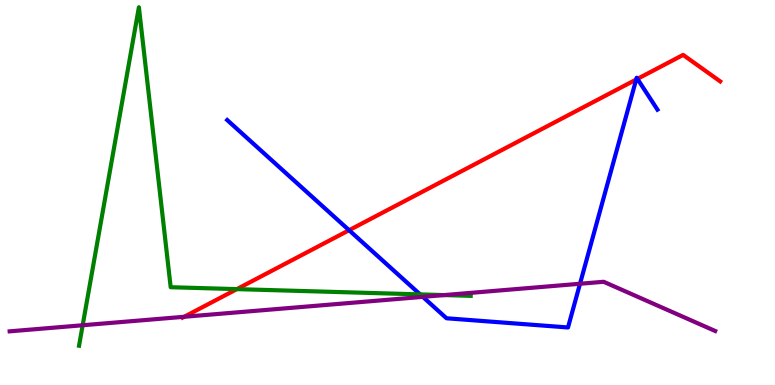[{'lines': ['blue', 'red'], 'intersections': [{'x': 4.5, 'y': 4.02}, {'x': 8.21, 'y': 7.93}, {'x': 8.22, 'y': 7.95}]}, {'lines': ['green', 'red'], 'intersections': [{'x': 3.06, 'y': 2.49}]}, {'lines': ['purple', 'red'], 'intersections': [{'x': 2.38, 'y': 1.77}]}, {'lines': ['blue', 'green'], 'intersections': [{'x': 5.42, 'y': 2.35}]}, {'lines': ['blue', 'purple'], 'intersections': [{'x': 5.46, 'y': 2.29}, {'x': 7.48, 'y': 2.63}]}, {'lines': ['green', 'purple'], 'intersections': [{'x': 1.07, 'y': 1.55}, {'x': 5.73, 'y': 2.34}]}]